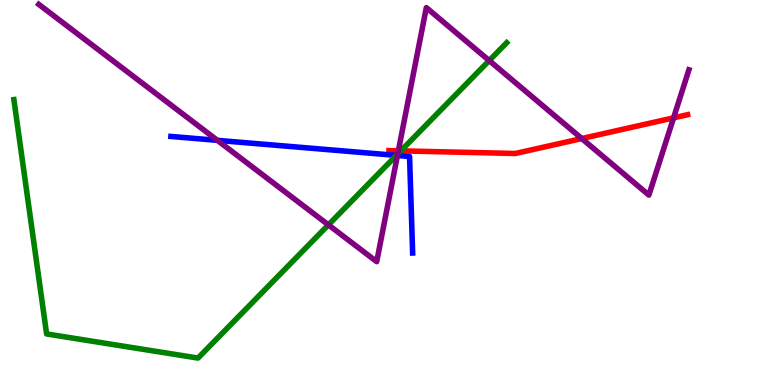[{'lines': ['blue', 'red'], 'intersections': []}, {'lines': ['green', 'red'], 'intersections': [{'x': 5.17, 'y': 6.08}]}, {'lines': ['purple', 'red'], 'intersections': [{'x': 5.14, 'y': 6.08}, {'x': 7.51, 'y': 6.4}, {'x': 8.69, 'y': 6.94}]}, {'lines': ['blue', 'green'], 'intersections': [{'x': 5.11, 'y': 5.96}]}, {'lines': ['blue', 'purple'], 'intersections': [{'x': 2.81, 'y': 6.35}, {'x': 5.13, 'y': 5.96}]}, {'lines': ['green', 'purple'], 'intersections': [{'x': 4.24, 'y': 4.16}, {'x': 5.13, 'y': 6.0}, {'x': 6.31, 'y': 8.43}]}]